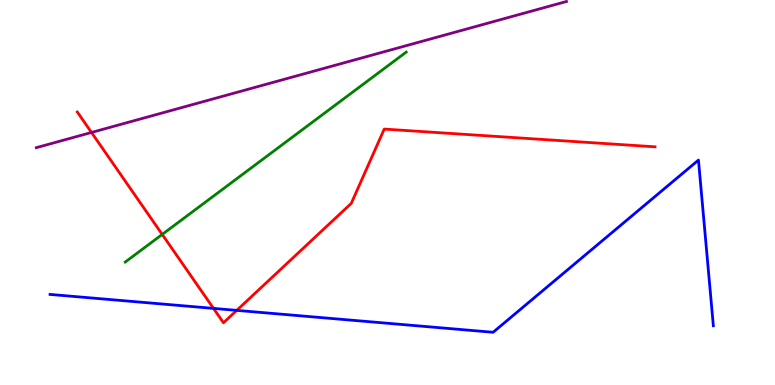[{'lines': ['blue', 'red'], 'intersections': [{'x': 2.75, 'y': 1.99}, {'x': 3.05, 'y': 1.94}]}, {'lines': ['green', 'red'], 'intersections': [{'x': 2.09, 'y': 3.91}]}, {'lines': ['purple', 'red'], 'intersections': [{'x': 1.18, 'y': 6.56}]}, {'lines': ['blue', 'green'], 'intersections': []}, {'lines': ['blue', 'purple'], 'intersections': []}, {'lines': ['green', 'purple'], 'intersections': []}]